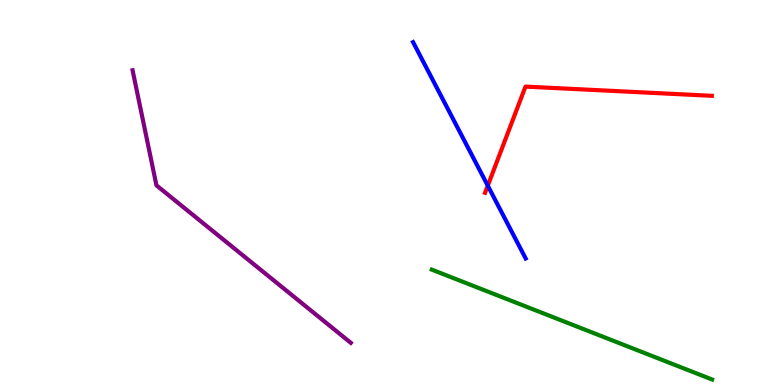[{'lines': ['blue', 'red'], 'intersections': [{'x': 6.29, 'y': 5.18}]}, {'lines': ['green', 'red'], 'intersections': []}, {'lines': ['purple', 'red'], 'intersections': []}, {'lines': ['blue', 'green'], 'intersections': []}, {'lines': ['blue', 'purple'], 'intersections': []}, {'lines': ['green', 'purple'], 'intersections': []}]